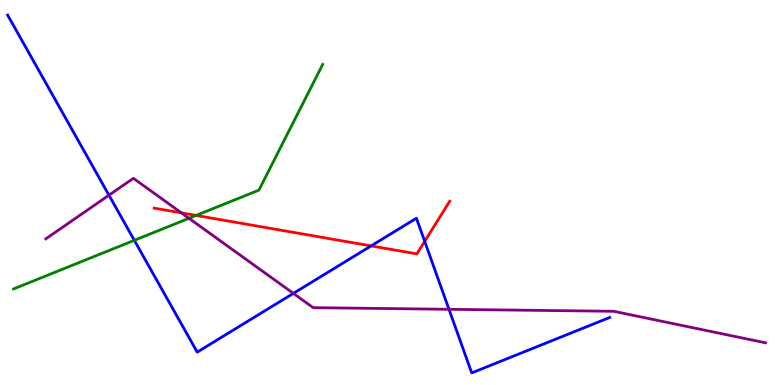[{'lines': ['blue', 'red'], 'intersections': [{'x': 4.79, 'y': 3.61}, {'x': 5.48, 'y': 3.73}]}, {'lines': ['green', 'red'], 'intersections': [{'x': 2.53, 'y': 4.4}]}, {'lines': ['purple', 'red'], 'intersections': [{'x': 2.34, 'y': 4.47}]}, {'lines': ['blue', 'green'], 'intersections': [{'x': 1.73, 'y': 3.76}]}, {'lines': ['blue', 'purple'], 'intersections': [{'x': 1.41, 'y': 4.93}, {'x': 3.79, 'y': 2.38}, {'x': 5.79, 'y': 1.97}]}, {'lines': ['green', 'purple'], 'intersections': [{'x': 2.44, 'y': 4.33}]}]